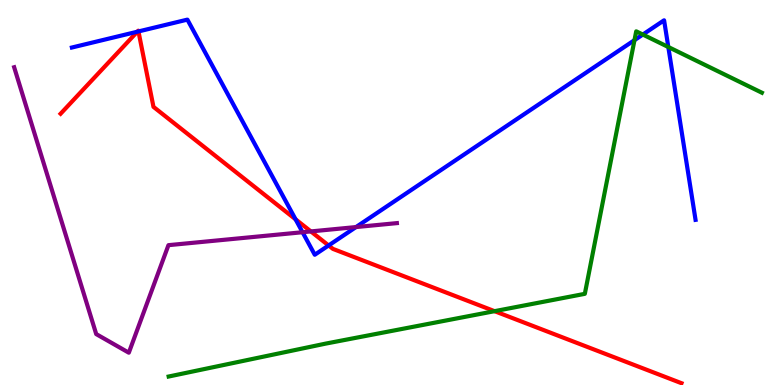[{'lines': ['blue', 'red'], 'intersections': [{'x': 1.77, 'y': 9.18}, {'x': 1.79, 'y': 9.18}, {'x': 3.81, 'y': 4.3}, {'x': 4.24, 'y': 3.62}]}, {'lines': ['green', 'red'], 'intersections': [{'x': 6.38, 'y': 1.92}]}, {'lines': ['purple', 'red'], 'intersections': [{'x': 4.01, 'y': 3.99}]}, {'lines': ['blue', 'green'], 'intersections': [{'x': 8.19, 'y': 8.96}, {'x': 8.29, 'y': 9.1}, {'x': 8.62, 'y': 8.78}]}, {'lines': ['blue', 'purple'], 'intersections': [{'x': 3.9, 'y': 3.97}, {'x': 4.59, 'y': 4.1}]}, {'lines': ['green', 'purple'], 'intersections': []}]